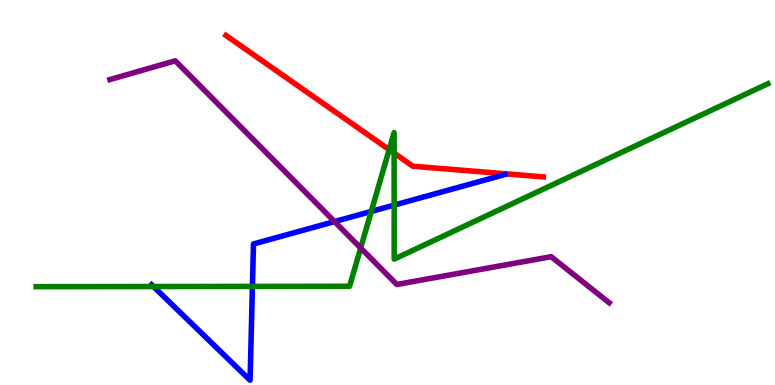[{'lines': ['blue', 'red'], 'intersections': []}, {'lines': ['green', 'red'], 'intersections': [{'x': 5.02, 'y': 6.11}, {'x': 5.09, 'y': 6.02}]}, {'lines': ['purple', 'red'], 'intersections': []}, {'lines': ['blue', 'green'], 'intersections': [{'x': 1.98, 'y': 2.56}, {'x': 3.26, 'y': 2.56}, {'x': 4.79, 'y': 4.51}, {'x': 5.09, 'y': 4.67}]}, {'lines': ['blue', 'purple'], 'intersections': [{'x': 4.32, 'y': 4.24}]}, {'lines': ['green', 'purple'], 'intersections': [{'x': 4.65, 'y': 3.56}]}]